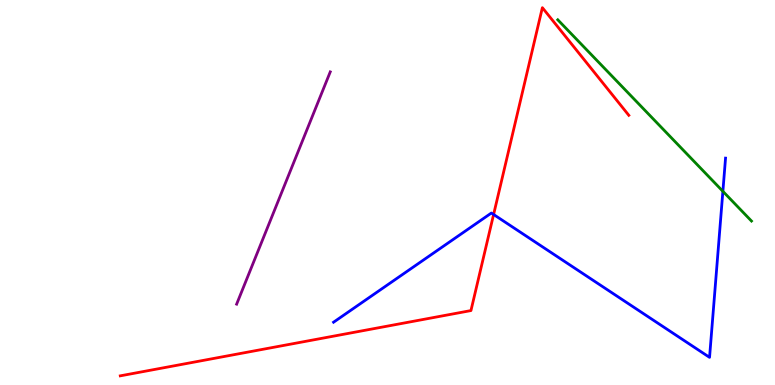[{'lines': ['blue', 'red'], 'intersections': [{'x': 6.37, 'y': 4.43}]}, {'lines': ['green', 'red'], 'intersections': []}, {'lines': ['purple', 'red'], 'intersections': []}, {'lines': ['blue', 'green'], 'intersections': [{'x': 9.33, 'y': 5.03}]}, {'lines': ['blue', 'purple'], 'intersections': []}, {'lines': ['green', 'purple'], 'intersections': []}]